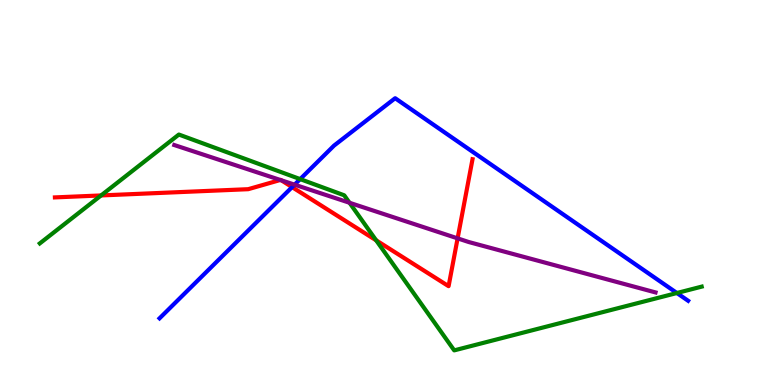[{'lines': ['blue', 'red'], 'intersections': [{'x': 3.77, 'y': 5.14}]}, {'lines': ['green', 'red'], 'intersections': [{'x': 1.3, 'y': 4.92}, {'x': 4.85, 'y': 3.76}]}, {'lines': ['purple', 'red'], 'intersections': [{'x': 3.62, 'y': 5.33}, {'x': 3.63, 'y': 5.32}, {'x': 5.9, 'y': 3.81}]}, {'lines': ['blue', 'green'], 'intersections': [{'x': 3.87, 'y': 5.35}, {'x': 8.73, 'y': 2.39}]}, {'lines': ['blue', 'purple'], 'intersections': [{'x': 3.8, 'y': 5.2}]}, {'lines': ['green', 'purple'], 'intersections': [{'x': 4.51, 'y': 4.73}]}]